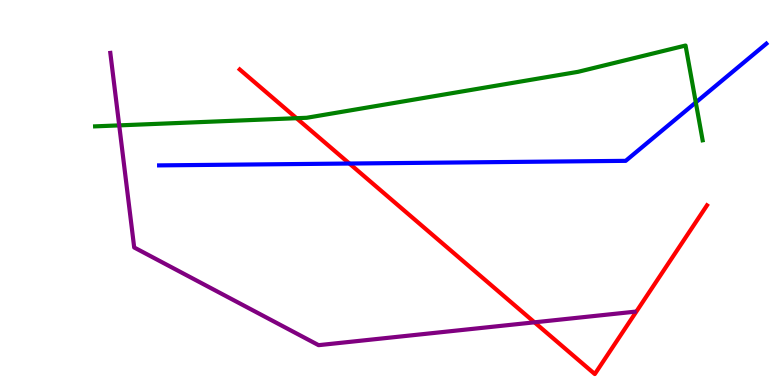[{'lines': ['blue', 'red'], 'intersections': [{'x': 4.51, 'y': 5.75}]}, {'lines': ['green', 'red'], 'intersections': [{'x': 3.83, 'y': 6.93}]}, {'lines': ['purple', 'red'], 'intersections': [{'x': 6.9, 'y': 1.63}]}, {'lines': ['blue', 'green'], 'intersections': [{'x': 8.98, 'y': 7.34}]}, {'lines': ['blue', 'purple'], 'intersections': []}, {'lines': ['green', 'purple'], 'intersections': [{'x': 1.54, 'y': 6.74}]}]